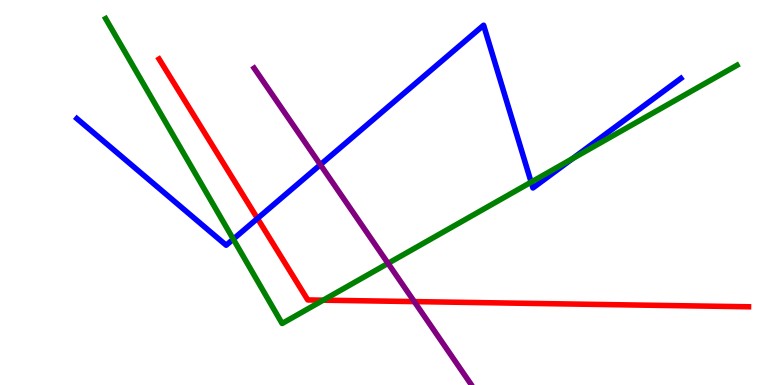[{'lines': ['blue', 'red'], 'intersections': [{'x': 3.32, 'y': 4.33}]}, {'lines': ['green', 'red'], 'intersections': [{'x': 4.17, 'y': 2.2}]}, {'lines': ['purple', 'red'], 'intersections': [{'x': 5.35, 'y': 2.17}]}, {'lines': ['blue', 'green'], 'intersections': [{'x': 3.01, 'y': 3.79}, {'x': 6.85, 'y': 5.27}, {'x': 7.39, 'y': 5.88}]}, {'lines': ['blue', 'purple'], 'intersections': [{'x': 4.13, 'y': 5.72}]}, {'lines': ['green', 'purple'], 'intersections': [{'x': 5.01, 'y': 3.16}]}]